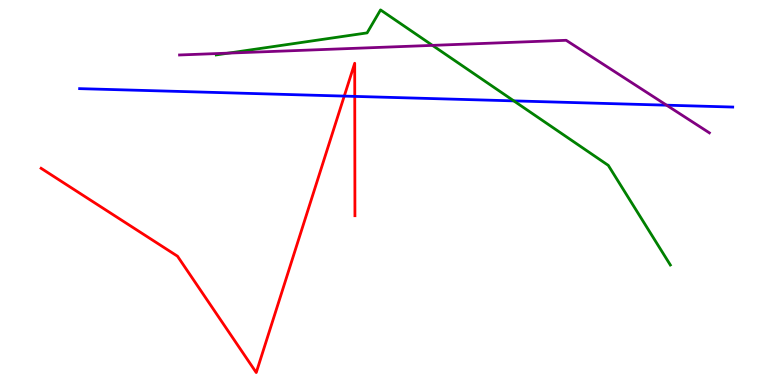[{'lines': ['blue', 'red'], 'intersections': [{'x': 4.44, 'y': 7.5}, {'x': 4.58, 'y': 7.5}]}, {'lines': ['green', 'red'], 'intersections': []}, {'lines': ['purple', 'red'], 'intersections': []}, {'lines': ['blue', 'green'], 'intersections': [{'x': 6.63, 'y': 7.38}]}, {'lines': ['blue', 'purple'], 'intersections': [{'x': 8.6, 'y': 7.27}]}, {'lines': ['green', 'purple'], 'intersections': [{'x': 2.95, 'y': 8.62}, {'x': 5.58, 'y': 8.82}]}]